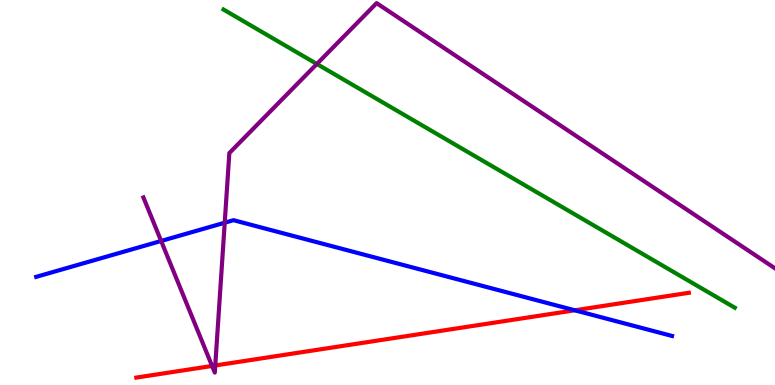[{'lines': ['blue', 'red'], 'intersections': [{'x': 7.42, 'y': 1.94}]}, {'lines': ['green', 'red'], 'intersections': []}, {'lines': ['purple', 'red'], 'intersections': [{'x': 2.74, 'y': 0.495}, {'x': 2.78, 'y': 0.507}]}, {'lines': ['blue', 'green'], 'intersections': []}, {'lines': ['blue', 'purple'], 'intersections': [{'x': 2.08, 'y': 3.74}, {'x': 2.9, 'y': 4.22}]}, {'lines': ['green', 'purple'], 'intersections': [{'x': 4.09, 'y': 8.34}]}]